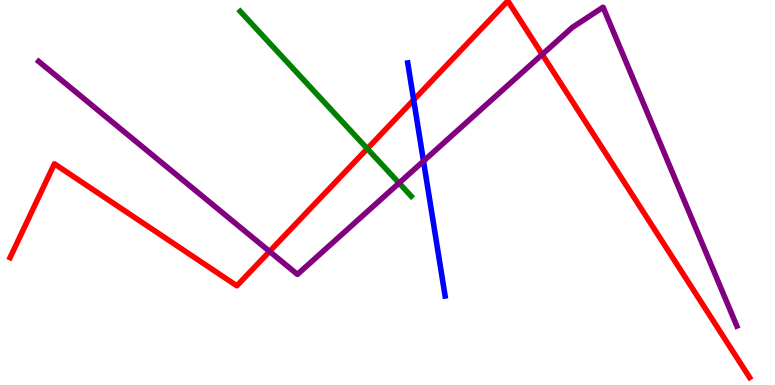[{'lines': ['blue', 'red'], 'intersections': [{'x': 5.34, 'y': 7.41}]}, {'lines': ['green', 'red'], 'intersections': [{'x': 4.74, 'y': 6.14}]}, {'lines': ['purple', 'red'], 'intersections': [{'x': 3.48, 'y': 3.47}, {'x': 7.0, 'y': 8.59}]}, {'lines': ['blue', 'green'], 'intersections': []}, {'lines': ['blue', 'purple'], 'intersections': [{'x': 5.46, 'y': 5.82}]}, {'lines': ['green', 'purple'], 'intersections': [{'x': 5.15, 'y': 5.25}]}]